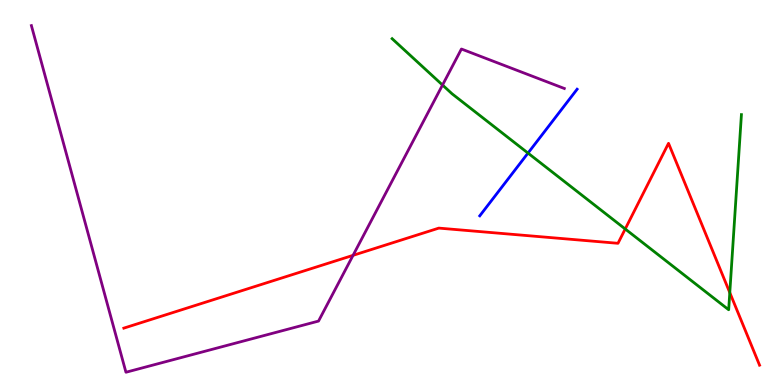[{'lines': ['blue', 'red'], 'intersections': []}, {'lines': ['green', 'red'], 'intersections': [{'x': 8.07, 'y': 4.05}, {'x': 9.42, 'y': 2.4}]}, {'lines': ['purple', 'red'], 'intersections': [{'x': 4.56, 'y': 3.37}]}, {'lines': ['blue', 'green'], 'intersections': [{'x': 6.81, 'y': 6.02}]}, {'lines': ['blue', 'purple'], 'intersections': []}, {'lines': ['green', 'purple'], 'intersections': [{'x': 5.71, 'y': 7.79}]}]